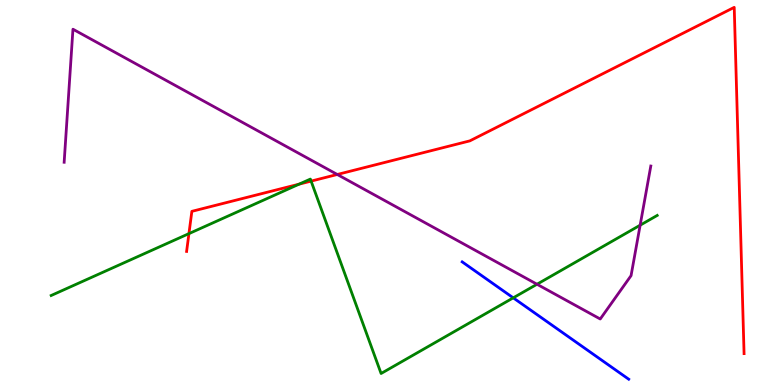[{'lines': ['blue', 'red'], 'intersections': []}, {'lines': ['green', 'red'], 'intersections': [{'x': 2.44, 'y': 3.93}, {'x': 3.86, 'y': 5.22}, {'x': 4.01, 'y': 5.3}]}, {'lines': ['purple', 'red'], 'intersections': [{'x': 4.35, 'y': 5.47}]}, {'lines': ['blue', 'green'], 'intersections': [{'x': 6.62, 'y': 2.26}]}, {'lines': ['blue', 'purple'], 'intersections': []}, {'lines': ['green', 'purple'], 'intersections': [{'x': 6.93, 'y': 2.62}, {'x': 8.26, 'y': 4.15}]}]